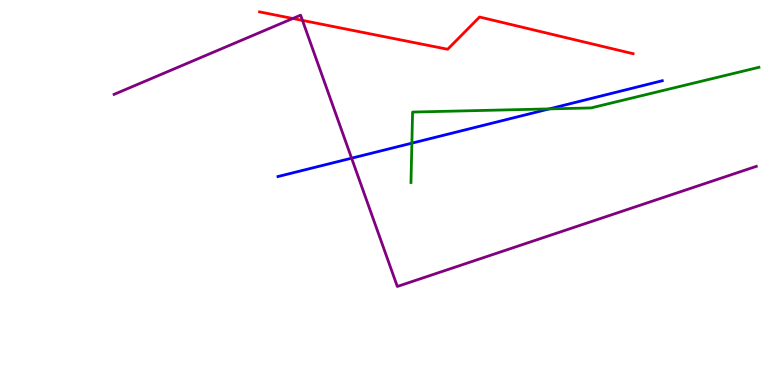[{'lines': ['blue', 'red'], 'intersections': []}, {'lines': ['green', 'red'], 'intersections': []}, {'lines': ['purple', 'red'], 'intersections': [{'x': 3.78, 'y': 9.52}, {'x': 3.9, 'y': 9.47}]}, {'lines': ['blue', 'green'], 'intersections': [{'x': 5.31, 'y': 6.28}, {'x': 7.09, 'y': 7.17}]}, {'lines': ['blue', 'purple'], 'intersections': [{'x': 4.54, 'y': 5.89}]}, {'lines': ['green', 'purple'], 'intersections': []}]